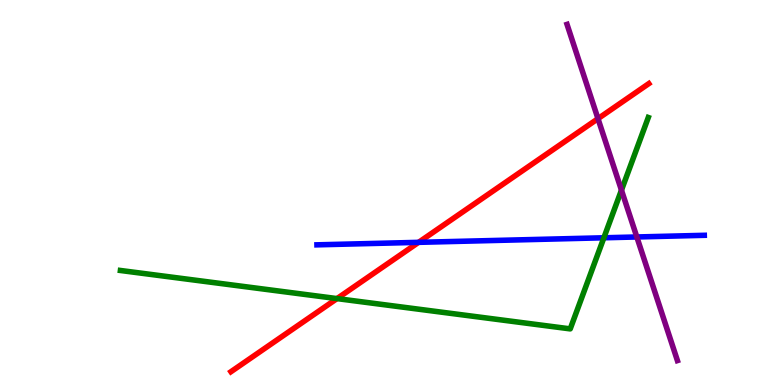[{'lines': ['blue', 'red'], 'intersections': [{'x': 5.4, 'y': 3.71}]}, {'lines': ['green', 'red'], 'intersections': [{'x': 4.35, 'y': 2.24}]}, {'lines': ['purple', 'red'], 'intersections': [{'x': 7.72, 'y': 6.92}]}, {'lines': ['blue', 'green'], 'intersections': [{'x': 7.79, 'y': 3.82}]}, {'lines': ['blue', 'purple'], 'intersections': [{'x': 8.22, 'y': 3.84}]}, {'lines': ['green', 'purple'], 'intersections': [{'x': 8.02, 'y': 5.06}]}]